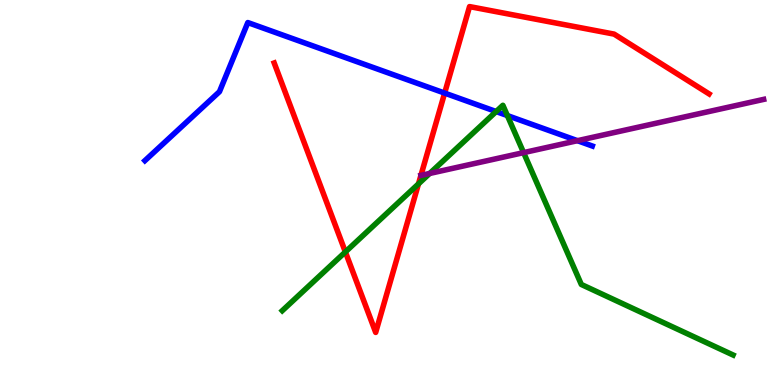[{'lines': ['blue', 'red'], 'intersections': [{'x': 5.74, 'y': 7.58}]}, {'lines': ['green', 'red'], 'intersections': [{'x': 4.46, 'y': 3.46}, {'x': 5.4, 'y': 5.22}]}, {'lines': ['purple', 'red'], 'intersections': [{'x': 5.43, 'y': 5.44}]}, {'lines': ['blue', 'green'], 'intersections': [{'x': 6.4, 'y': 7.1}, {'x': 6.55, 'y': 7.0}]}, {'lines': ['blue', 'purple'], 'intersections': [{'x': 7.45, 'y': 6.35}]}, {'lines': ['green', 'purple'], 'intersections': [{'x': 5.54, 'y': 5.49}, {'x': 6.76, 'y': 6.04}]}]